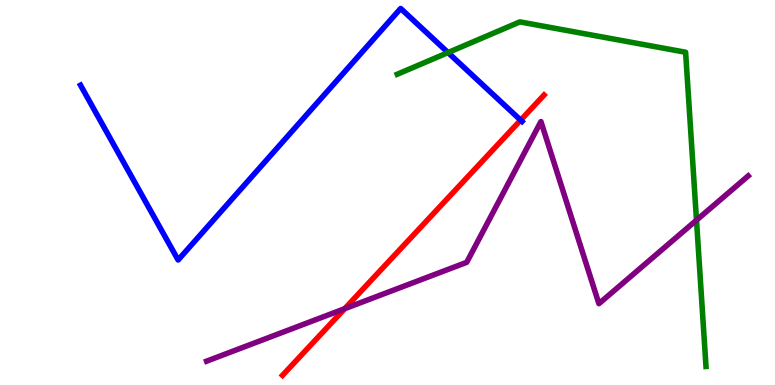[{'lines': ['blue', 'red'], 'intersections': [{'x': 6.72, 'y': 6.88}]}, {'lines': ['green', 'red'], 'intersections': []}, {'lines': ['purple', 'red'], 'intersections': [{'x': 4.45, 'y': 1.98}]}, {'lines': ['blue', 'green'], 'intersections': [{'x': 5.78, 'y': 8.63}]}, {'lines': ['blue', 'purple'], 'intersections': []}, {'lines': ['green', 'purple'], 'intersections': [{'x': 8.99, 'y': 4.28}]}]